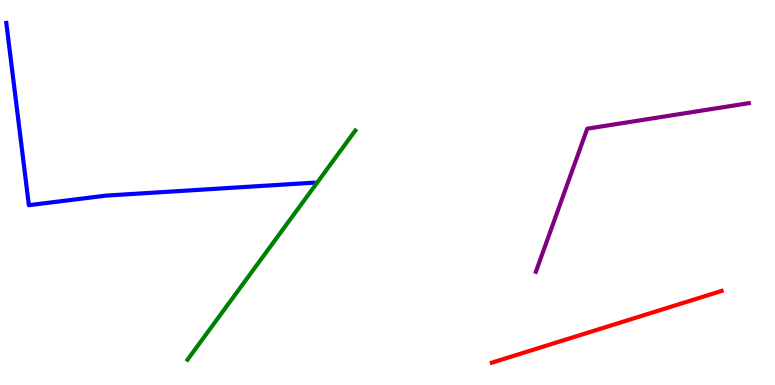[{'lines': ['blue', 'red'], 'intersections': []}, {'lines': ['green', 'red'], 'intersections': []}, {'lines': ['purple', 'red'], 'intersections': []}, {'lines': ['blue', 'green'], 'intersections': []}, {'lines': ['blue', 'purple'], 'intersections': []}, {'lines': ['green', 'purple'], 'intersections': []}]